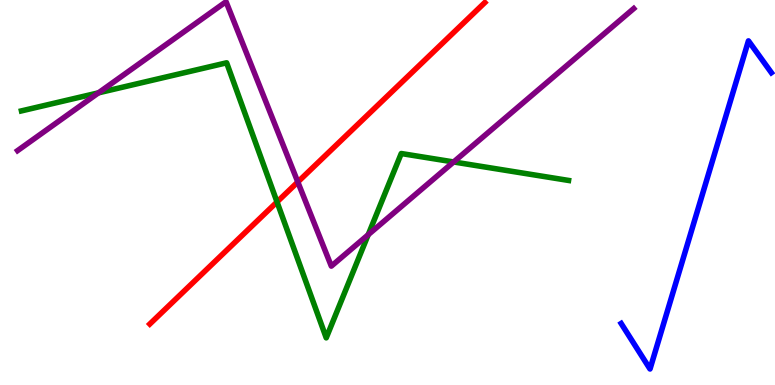[{'lines': ['blue', 'red'], 'intersections': []}, {'lines': ['green', 'red'], 'intersections': [{'x': 3.57, 'y': 4.75}]}, {'lines': ['purple', 'red'], 'intersections': [{'x': 3.84, 'y': 5.27}]}, {'lines': ['blue', 'green'], 'intersections': []}, {'lines': ['blue', 'purple'], 'intersections': []}, {'lines': ['green', 'purple'], 'intersections': [{'x': 1.27, 'y': 7.59}, {'x': 4.75, 'y': 3.9}, {'x': 5.85, 'y': 5.79}]}]